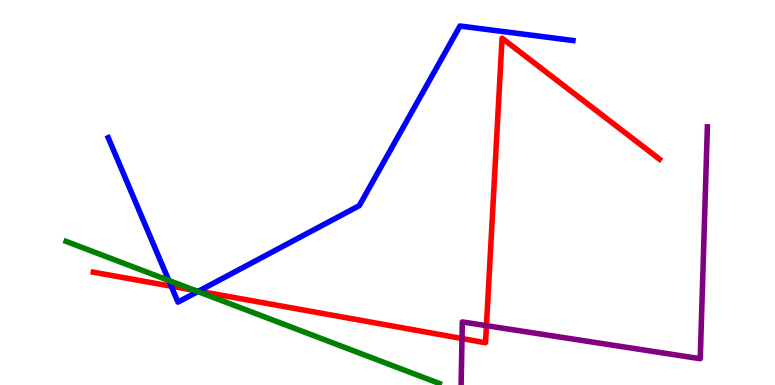[{'lines': ['blue', 'red'], 'intersections': [{'x': 2.21, 'y': 2.57}, {'x': 2.56, 'y': 2.44}]}, {'lines': ['green', 'red'], 'intersections': [{'x': 2.52, 'y': 2.45}]}, {'lines': ['purple', 'red'], 'intersections': [{'x': 5.96, 'y': 1.21}, {'x': 6.28, 'y': 1.54}]}, {'lines': ['blue', 'green'], 'intersections': [{'x': 2.18, 'y': 2.72}, {'x': 2.55, 'y': 2.43}]}, {'lines': ['blue', 'purple'], 'intersections': []}, {'lines': ['green', 'purple'], 'intersections': []}]